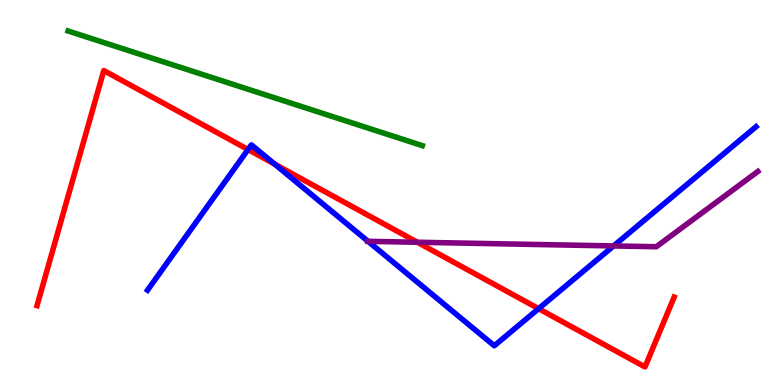[{'lines': ['blue', 'red'], 'intersections': [{'x': 3.2, 'y': 6.12}, {'x': 3.54, 'y': 5.74}, {'x': 6.95, 'y': 1.98}]}, {'lines': ['green', 'red'], 'intersections': []}, {'lines': ['purple', 'red'], 'intersections': [{'x': 5.38, 'y': 3.71}]}, {'lines': ['blue', 'green'], 'intersections': []}, {'lines': ['blue', 'purple'], 'intersections': [{'x': 4.75, 'y': 3.73}, {'x': 7.92, 'y': 3.61}]}, {'lines': ['green', 'purple'], 'intersections': []}]